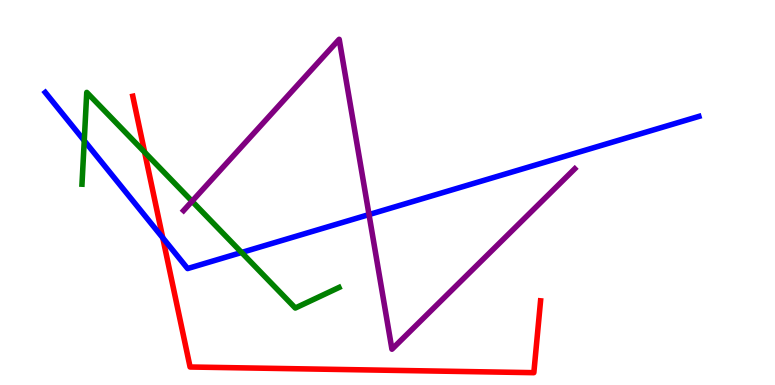[{'lines': ['blue', 'red'], 'intersections': [{'x': 2.1, 'y': 3.82}]}, {'lines': ['green', 'red'], 'intersections': [{'x': 1.87, 'y': 6.05}]}, {'lines': ['purple', 'red'], 'intersections': []}, {'lines': ['blue', 'green'], 'intersections': [{'x': 1.09, 'y': 6.35}, {'x': 3.12, 'y': 3.44}]}, {'lines': ['blue', 'purple'], 'intersections': [{'x': 4.76, 'y': 4.43}]}, {'lines': ['green', 'purple'], 'intersections': [{'x': 2.48, 'y': 4.77}]}]